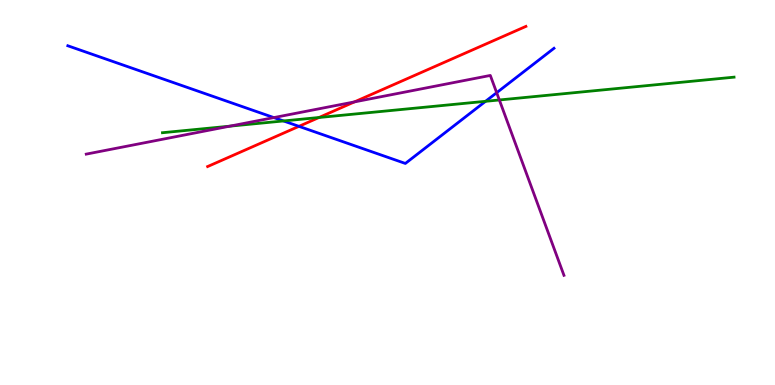[{'lines': ['blue', 'red'], 'intersections': [{'x': 3.86, 'y': 6.72}]}, {'lines': ['green', 'red'], 'intersections': [{'x': 4.12, 'y': 6.95}]}, {'lines': ['purple', 'red'], 'intersections': [{'x': 4.57, 'y': 7.35}]}, {'lines': ['blue', 'green'], 'intersections': [{'x': 3.66, 'y': 6.86}, {'x': 6.27, 'y': 7.37}]}, {'lines': ['blue', 'purple'], 'intersections': [{'x': 3.53, 'y': 6.95}, {'x': 6.41, 'y': 7.59}]}, {'lines': ['green', 'purple'], 'intersections': [{'x': 2.96, 'y': 6.72}, {'x': 6.44, 'y': 7.4}]}]